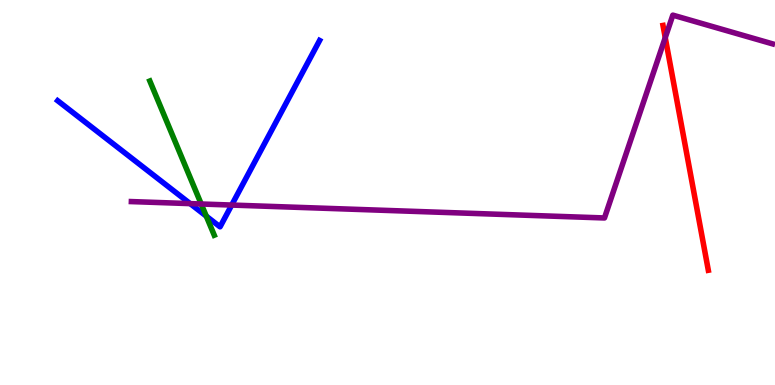[{'lines': ['blue', 'red'], 'intersections': []}, {'lines': ['green', 'red'], 'intersections': []}, {'lines': ['purple', 'red'], 'intersections': [{'x': 8.58, 'y': 9.02}]}, {'lines': ['blue', 'green'], 'intersections': [{'x': 2.66, 'y': 4.39}]}, {'lines': ['blue', 'purple'], 'intersections': [{'x': 2.45, 'y': 4.71}, {'x': 2.99, 'y': 4.67}]}, {'lines': ['green', 'purple'], 'intersections': [{'x': 2.6, 'y': 4.7}]}]